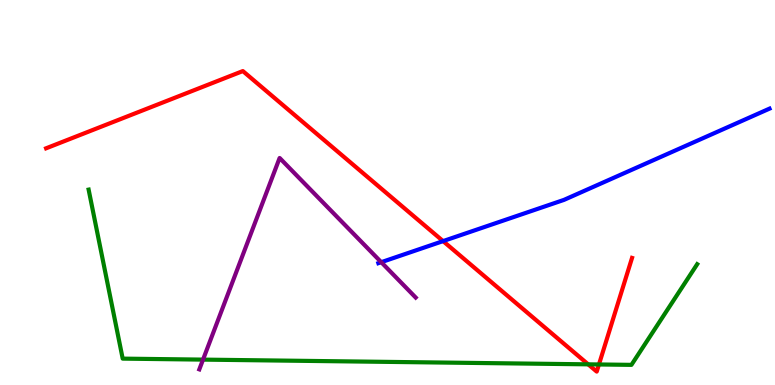[{'lines': ['blue', 'red'], 'intersections': [{'x': 5.72, 'y': 3.74}]}, {'lines': ['green', 'red'], 'intersections': [{'x': 7.59, 'y': 0.537}, {'x': 7.73, 'y': 0.533}]}, {'lines': ['purple', 'red'], 'intersections': []}, {'lines': ['blue', 'green'], 'intersections': []}, {'lines': ['blue', 'purple'], 'intersections': [{'x': 4.92, 'y': 3.19}]}, {'lines': ['green', 'purple'], 'intersections': [{'x': 2.62, 'y': 0.659}]}]